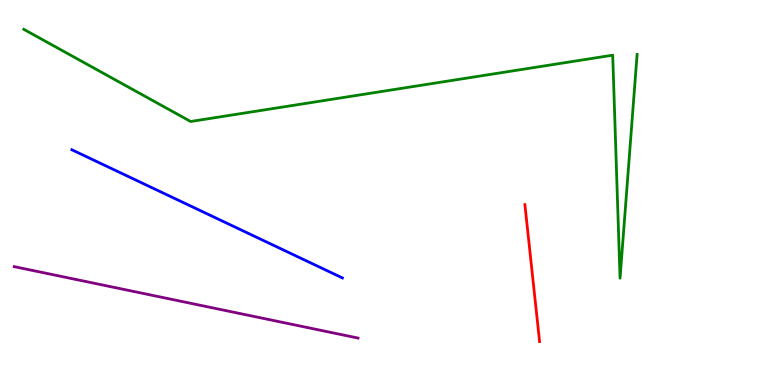[{'lines': ['blue', 'red'], 'intersections': []}, {'lines': ['green', 'red'], 'intersections': []}, {'lines': ['purple', 'red'], 'intersections': []}, {'lines': ['blue', 'green'], 'intersections': []}, {'lines': ['blue', 'purple'], 'intersections': []}, {'lines': ['green', 'purple'], 'intersections': []}]